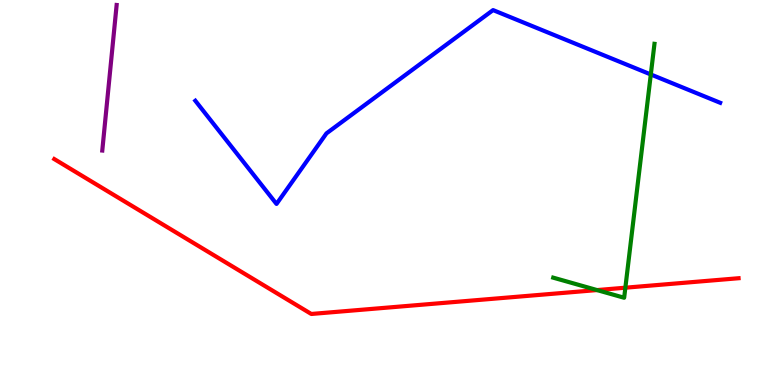[{'lines': ['blue', 'red'], 'intersections': []}, {'lines': ['green', 'red'], 'intersections': [{'x': 7.7, 'y': 2.47}, {'x': 8.07, 'y': 2.53}]}, {'lines': ['purple', 'red'], 'intersections': []}, {'lines': ['blue', 'green'], 'intersections': [{'x': 8.4, 'y': 8.07}]}, {'lines': ['blue', 'purple'], 'intersections': []}, {'lines': ['green', 'purple'], 'intersections': []}]